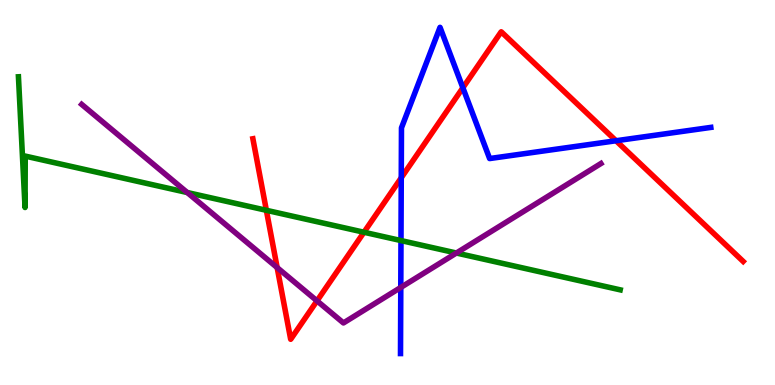[{'lines': ['blue', 'red'], 'intersections': [{'x': 5.18, 'y': 5.38}, {'x': 5.97, 'y': 7.72}, {'x': 7.95, 'y': 6.34}]}, {'lines': ['green', 'red'], 'intersections': [{'x': 3.44, 'y': 4.54}, {'x': 4.7, 'y': 3.97}]}, {'lines': ['purple', 'red'], 'intersections': [{'x': 3.58, 'y': 3.05}, {'x': 4.09, 'y': 2.19}]}, {'lines': ['blue', 'green'], 'intersections': [{'x': 5.17, 'y': 3.75}]}, {'lines': ['blue', 'purple'], 'intersections': [{'x': 5.17, 'y': 2.53}]}, {'lines': ['green', 'purple'], 'intersections': [{'x': 2.42, 'y': 5.0}, {'x': 5.89, 'y': 3.43}]}]